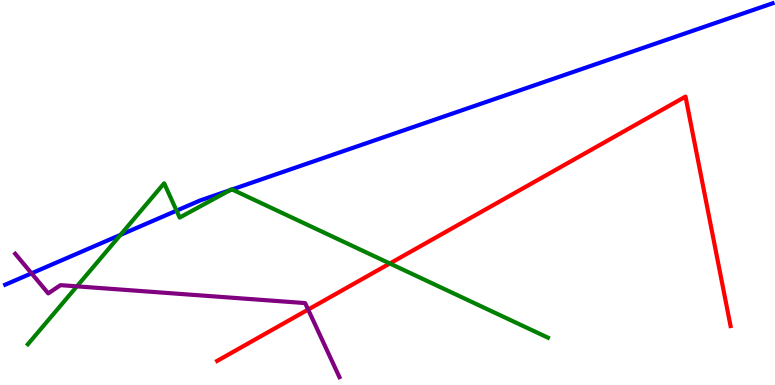[{'lines': ['blue', 'red'], 'intersections': []}, {'lines': ['green', 'red'], 'intersections': [{'x': 5.03, 'y': 3.16}]}, {'lines': ['purple', 'red'], 'intersections': [{'x': 3.98, 'y': 1.96}]}, {'lines': ['blue', 'green'], 'intersections': [{'x': 1.55, 'y': 3.9}, {'x': 2.28, 'y': 4.53}, {'x': 2.97, 'y': 5.06}, {'x': 2.99, 'y': 5.08}]}, {'lines': ['blue', 'purple'], 'intersections': [{'x': 0.407, 'y': 2.9}]}, {'lines': ['green', 'purple'], 'intersections': [{'x': 0.992, 'y': 2.56}]}]